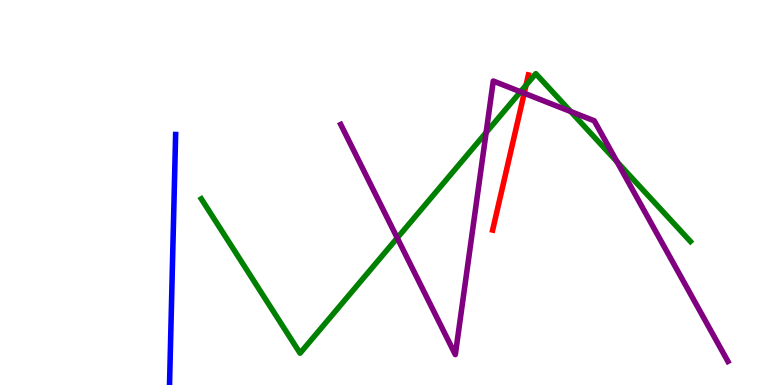[{'lines': ['blue', 'red'], 'intersections': []}, {'lines': ['green', 'red'], 'intersections': [{'x': 6.79, 'y': 7.79}]}, {'lines': ['purple', 'red'], 'intersections': [{'x': 6.76, 'y': 7.58}]}, {'lines': ['blue', 'green'], 'intersections': []}, {'lines': ['blue', 'purple'], 'intersections': []}, {'lines': ['green', 'purple'], 'intersections': [{'x': 5.13, 'y': 3.82}, {'x': 6.27, 'y': 6.56}, {'x': 6.72, 'y': 7.62}, {'x': 7.36, 'y': 7.1}, {'x': 7.96, 'y': 5.8}]}]